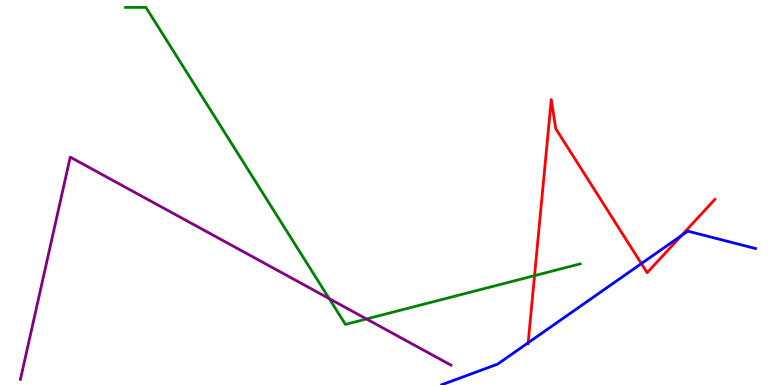[{'lines': ['blue', 'red'], 'intersections': [{'x': 6.81, 'y': 1.1}, {'x': 8.28, 'y': 3.15}, {'x': 8.79, 'y': 3.88}]}, {'lines': ['green', 'red'], 'intersections': [{'x': 6.9, 'y': 2.84}]}, {'lines': ['purple', 'red'], 'intersections': []}, {'lines': ['blue', 'green'], 'intersections': []}, {'lines': ['blue', 'purple'], 'intersections': []}, {'lines': ['green', 'purple'], 'intersections': [{'x': 4.25, 'y': 2.24}, {'x': 4.73, 'y': 1.71}]}]